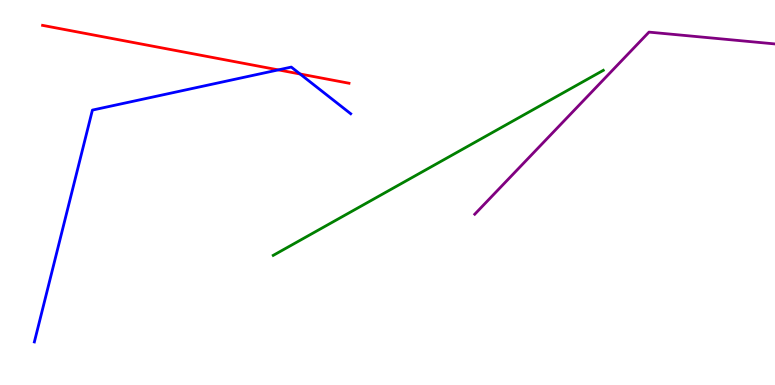[{'lines': ['blue', 'red'], 'intersections': [{'x': 3.59, 'y': 8.18}, {'x': 3.87, 'y': 8.08}]}, {'lines': ['green', 'red'], 'intersections': []}, {'lines': ['purple', 'red'], 'intersections': []}, {'lines': ['blue', 'green'], 'intersections': []}, {'lines': ['blue', 'purple'], 'intersections': []}, {'lines': ['green', 'purple'], 'intersections': []}]